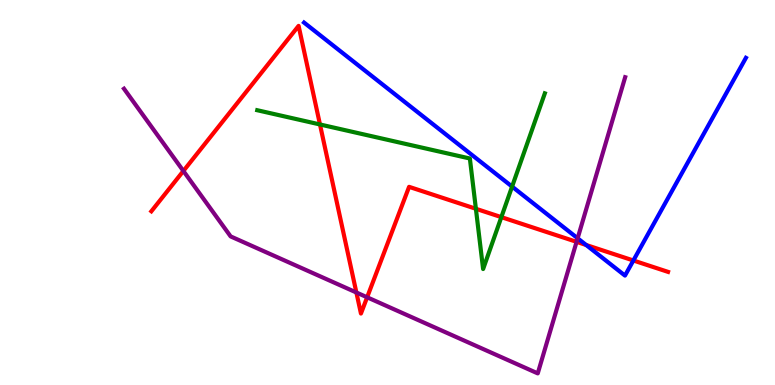[{'lines': ['blue', 'red'], 'intersections': [{'x': 7.56, 'y': 3.64}, {'x': 8.17, 'y': 3.23}]}, {'lines': ['green', 'red'], 'intersections': [{'x': 4.13, 'y': 6.77}, {'x': 6.14, 'y': 4.58}, {'x': 6.47, 'y': 4.36}]}, {'lines': ['purple', 'red'], 'intersections': [{'x': 2.37, 'y': 5.56}, {'x': 4.6, 'y': 2.4}, {'x': 4.74, 'y': 2.28}, {'x': 7.44, 'y': 3.72}]}, {'lines': ['blue', 'green'], 'intersections': [{'x': 6.61, 'y': 5.15}]}, {'lines': ['blue', 'purple'], 'intersections': [{'x': 7.45, 'y': 3.81}]}, {'lines': ['green', 'purple'], 'intersections': []}]